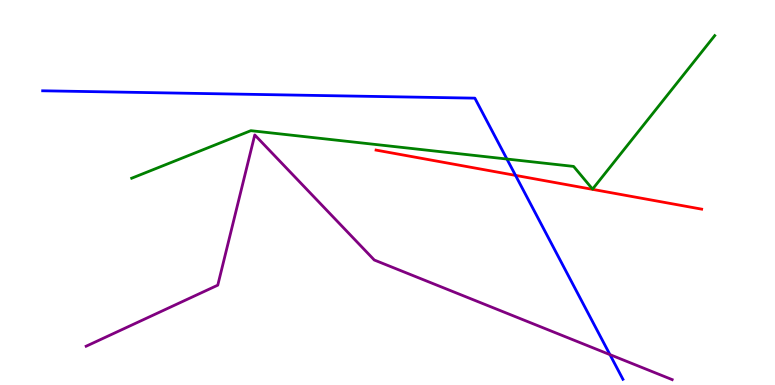[{'lines': ['blue', 'red'], 'intersections': [{'x': 6.65, 'y': 5.44}]}, {'lines': ['green', 'red'], 'intersections': []}, {'lines': ['purple', 'red'], 'intersections': []}, {'lines': ['blue', 'green'], 'intersections': [{'x': 6.54, 'y': 5.87}]}, {'lines': ['blue', 'purple'], 'intersections': [{'x': 7.87, 'y': 0.789}]}, {'lines': ['green', 'purple'], 'intersections': []}]